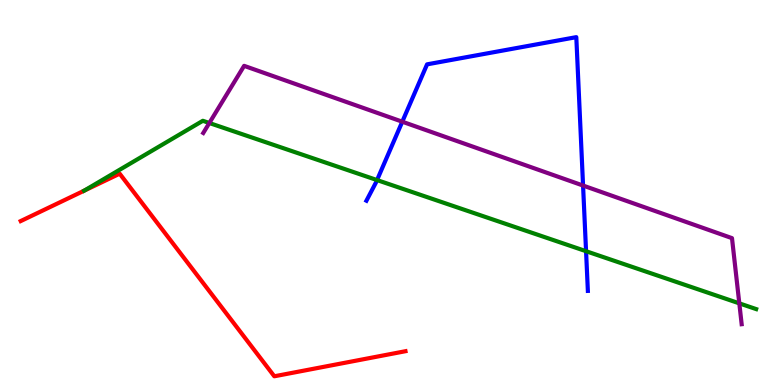[{'lines': ['blue', 'red'], 'intersections': []}, {'lines': ['green', 'red'], 'intersections': []}, {'lines': ['purple', 'red'], 'intersections': []}, {'lines': ['blue', 'green'], 'intersections': [{'x': 4.86, 'y': 5.32}, {'x': 7.56, 'y': 3.48}]}, {'lines': ['blue', 'purple'], 'intersections': [{'x': 5.19, 'y': 6.84}, {'x': 7.52, 'y': 5.18}]}, {'lines': ['green', 'purple'], 'intersections': [{'x': 2.7, 'y': 6.81}, {'x': 9.54, 'y': 2.12}]}]